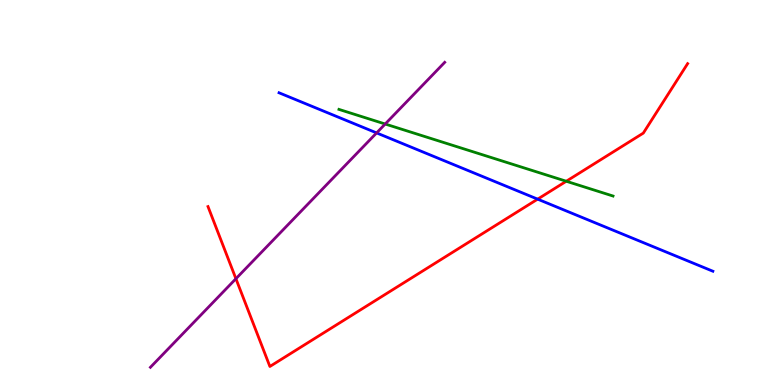[{'lines': ['blue', 'red'], 'intersections': [{'x': 6.94, 'y': 4.83}]}, {'lines': ['green', 'red'], 'intersections': [{'x': 7.31, 'y': 5.29}]}, {'lines': ['purple', 'red'], 'intersections': [{'x': 3.04, 'y': 2.76}]}, {'lines': ['blue', 'green'], 'intersections': []}, {'lines': ['blue', 'purple'], 'intersections': [{'x': 4.86, 'y': 6.55}]}, {'lines': ['green', 'purple'], 'intersections': [{'x': 4.97, 'y': 6.78}]}]